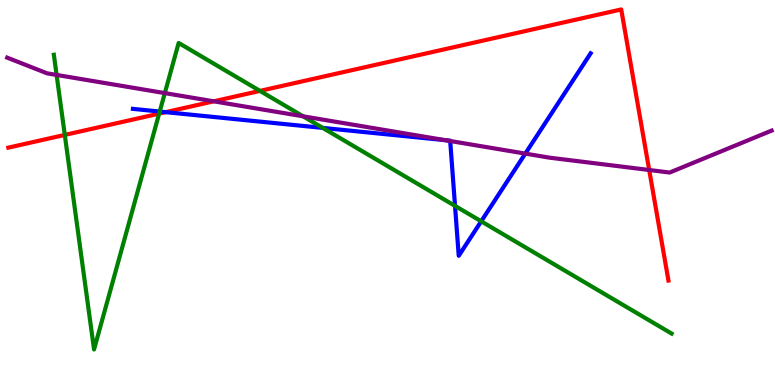[{'lines': ['blue', 'red'], 'intersections': [{'x': 2.14, 'y': 7.09}]}, {'lines': ['green', 'red'], 'intersections': [{'x': 0.836, 'y': 6.5}, {'x': 2.05, 'y': 7.05}, {'x': 3.35, 'y': 7.64}]}, {'lines': ['purple', 'red'], 'intersections': [{'x': 2.76, 'y': 7.37}, {'x': 8.38, 'y': 5.58}]}, {'lines': ['blue', 'green'], 'intersections': [{'x': 2.06, 'y': 7.1}, {'x': 4.16, 'y': 6.68}, {'x': 5.87, 'y': 4.65}, {'x': 6.21, 'y': 4.25}]}, {'lines': ['blue', 'purple'], 'intersections': [{'x': 5.75, 'y': 6.36}, {'x': 5.81, 'y': 6.34}, {'x': 6.78, 'y': 6.01}]}, {'lines': ['green', 'purple'], 'intersections': [{'x': 0.73, 'y': 8.05}, {'x': 2.13, 'y': 7.58}, {'x': 3.91, 'y': 6.98}]}]